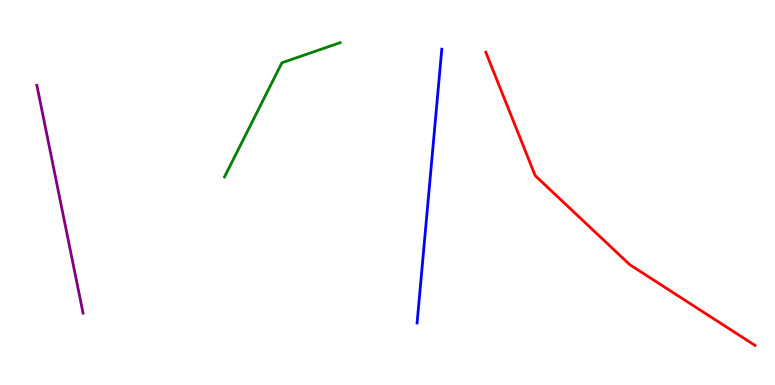[{'lines': ['blue', 'red'], 'intersections': []}, {'lines': ['green', 'red'], 'intersections': []}, {'lines': ['purple', 'red'], 'intersections': []}, {'lines': ['blue', 'green'], 'intersections': []}, {'lines': ['blue', 'purple'], 'intersections': []}, {'lines': ['green', 'purple'], 'intersections': []}]